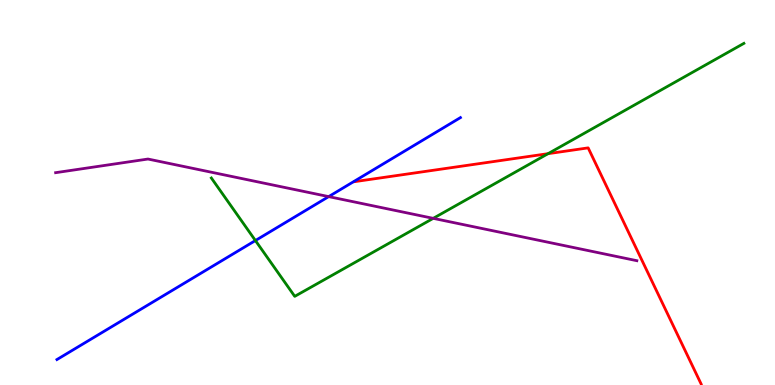[{'lines': ['blue', 'red'], 'intersections': []}, {'lines': ['green', 'red'], 'intersections': [{'x': 7.07, 'y': 6.01}]}, {'lines': ['purple', 'red'], 'intersections': []}, {'lines': ['blue', 'green'], 'intersections': [{'x': 3.3, 'y': 3.75}]}, {'lines': ['blue', 'purple'], 'intersections': [{'x': 4.24, 'y': 4.89}]}, {'lines': ['green', 'purple'], 'intersections': [{'x': 5.59, 'y': 4.33}]}]